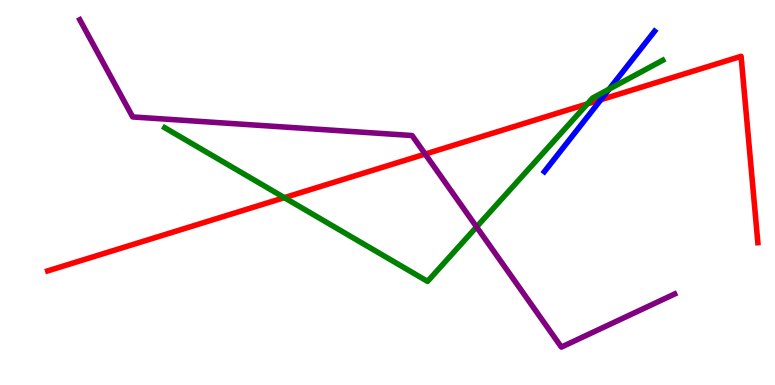[{'lines': ['blue', 'red'], 'intersections': [{'x': 7.75, 'y': 7.41}]}, {'lines': ['green', 'red'], 'intersections': [{'x': 3.67, 'y': 4.87}, {'x': 7.58, 'y': 7.3}]}, {'lines': ['purple', 'red'], 'intersections': [{'x': 5.49, 'y': 6.0}]}, {'lines': ['blue', 'green'], 'intersections': [{'x': 7.86, 'y': 7.69}]}, {'lines': ['blue', 'purple'], 'intersections': []}, {'lines': ['green', 'purple'], 'intersections': [{'x': 6.15, 'y': 4.11}]}]